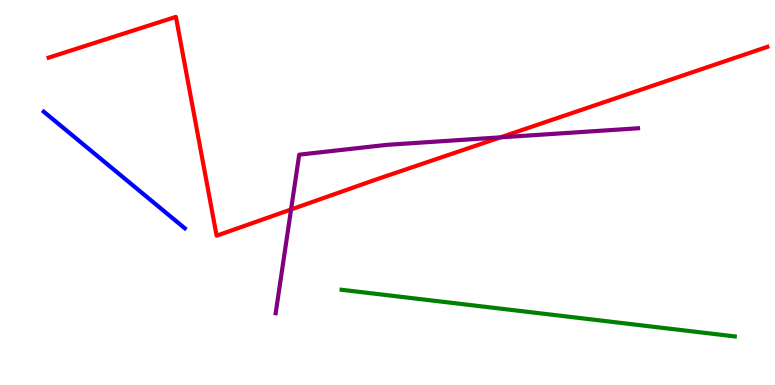[{'lines': ['blue', 'red'], 'intersections': []}, {'lines': ['green', 'red'], 'intersections': []}, {'lines': ['purple', 'red'], 'intersections': [{'x': 3.76, 'y': 4.56}, {'x': 6.46, 'y': 6.43}]}, {'lines': ['blue', 'green'], 'intersections': []}, {'lines': ['blue', 'purple'], 'intersections': []}, {'lines': ['green', 'purple'], 'intersections': []}]